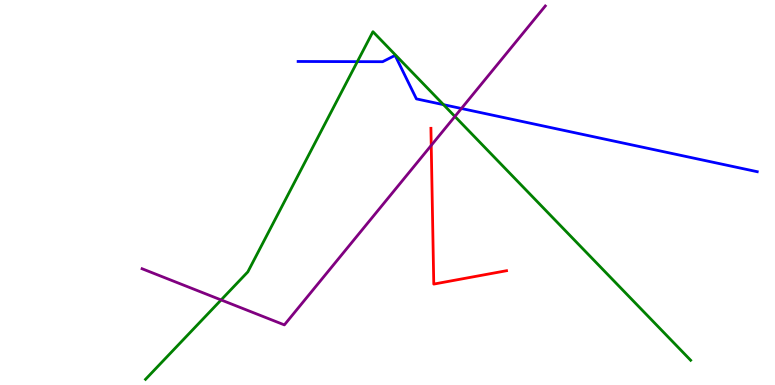[{'lines': ['blue', 'red'], 'intersections': []}, {'lines': ['green', 'red'], 'intersections': []}, {'lines': ['purple', 'red'], 'intersections': [{'x': 5.56, 'y': 6.22}]}, {'lines': ['blue', 'green'], 'intersections': [{'x': 4.61, 'y': 8.4}, {'x': 5.72, 'y': 7.28}]}, {'lines': ['blue', 'purple'], 'intersections': [{'x': 5.95, 'y': 7.18}]}, {'lines': ['green', 'purple'], 'intersections': [{'x': 2.85, 'y': 2.21}, {'x': 5.87, 'y': 6.97}]}]